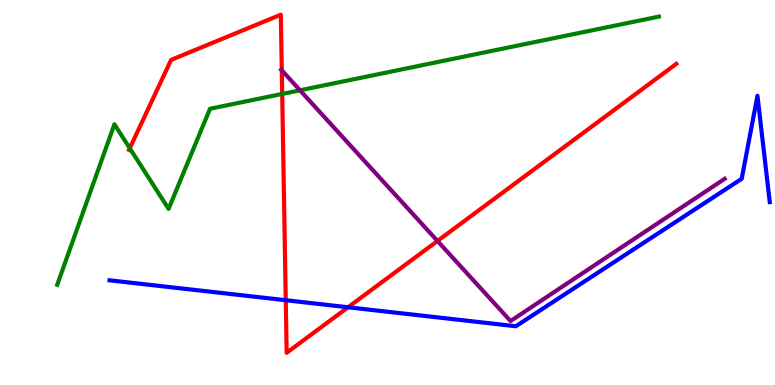[{'lines': ['blue', 'red'], 'intersections': [{'x': 3.69, 'y': 2.2}, {'x': 4.49, 'y': 2.02}]}, {'lines': ['green', 'red'], 'intersections': [{'x': 1.67, 'y': 6.15}, {'x': 3.64, 'y': 7.56}]}, {'lines': ['purple', 'red'], 'intersections': [{'x': 3.64, 'y': 8.17}, {'x': 5.64, 'y': 3.74}]}, {'lines': ['blue', 'green'], 'intersections': []}, {'lines': ['blue', 'purple'], 'intersections': []}, {'lines': ['green', 'purple'], 'intersections': [{'x': 3.87, 'y': 7.65}]}]